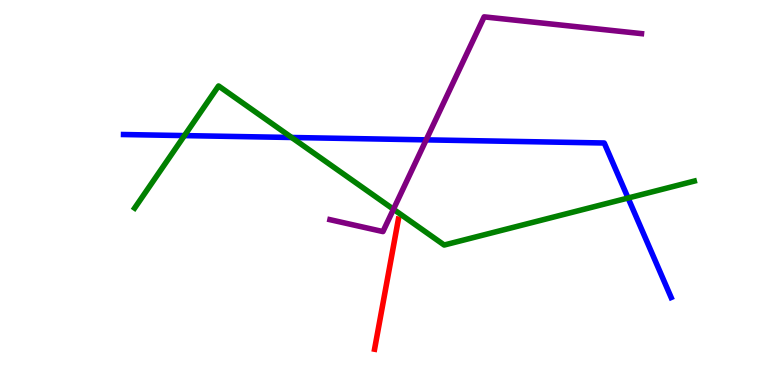[{'lines': ['blue', 'red'], 'intersections': []}, {'lines': ['green', 'red'], 'intersections': []}, {'lines': ['purple', 'red'], 'intersections': []}, {'lines': ['blue', 'green'], 'intersections': [{'x': 2.38, 'y': 6.48}, {'x': 3.76, 'y': 6.43}, {'x': 8.1, 'y': 4.86}]}, {'lines': ['blue', 'purple'], 'intersections': [{'x': 5.5, 'y': 6.37}]}, {'lines': ['green', 'purple'], 'intersections': [{'x': 5.08, 'y': 4.56}]}]